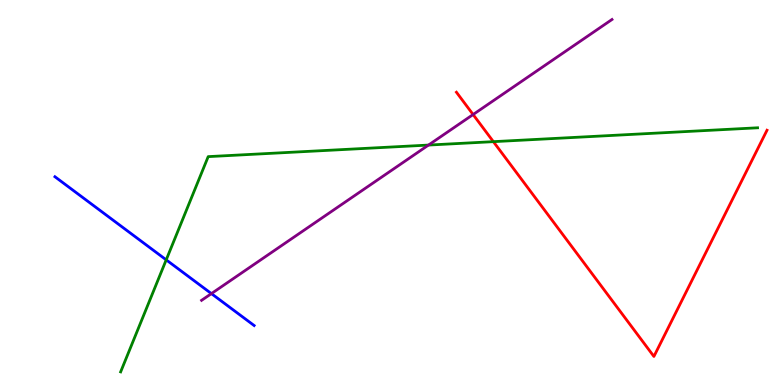[{'lines': ['blue', 'red'], 'intersections': []}, {'lines': ['green', 'red'], 'intersections': [{'x': 6.37, 'y': 6.32}]}, {'lines': ['purple', 'red'], 'intersections': [{'x': 6.1, 'y': 7.03}]}, {'lines': ['blue', 'green'], 'intersections': [{'x': 2.14, 'y': 3.25}]}, {'lines': ['blue', 'purple'], 'intersections': [{'x': 2.73, 'y': 2.37}]}, {'lines': ['green', 'purple'], 'intersections': [{'x': 5.53, 'y': 6.23}]}]